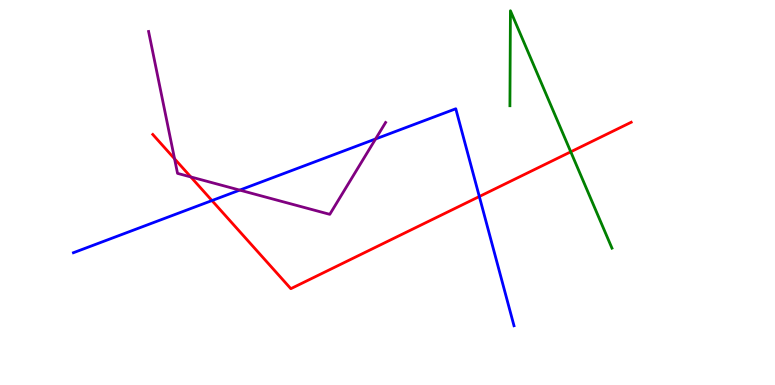[{'lines': ['blue', 'red'], 'intersections': [{'x': 2.73, 'y': 4.79}, {'x': 6.18, 'y': 4.9}]}, {'lines': ['green', 'red'], 'intersections': [{'x': 7.36, 'y': 6.06}]}, {'lines': ['purple', 'red'], 'intersections': [{'x': 2.25, 'y': 5.88}, {'x': 2.46, 'y': 5.4}]}, {'lines': ['blue', 'green'], 'intersections': []}, {'lines': ['blue', 'purple'], 'intersections': [{'x': 3.09, 'y': 5.06}, {'x': 4.85, 'y': 6.39}]}, {'lines': ['green', 'purple'], 'intersections': []}]